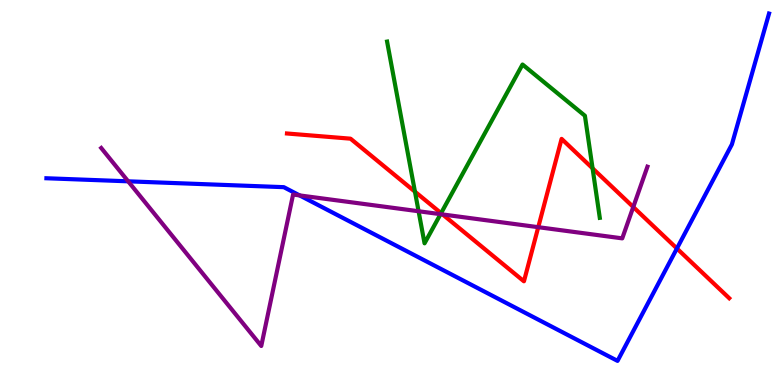[{'lines': ['blue', 'red'], 'intersections': [{'x': 8.73, 'y': 3.55}]}, {'lines': ['green', 'red'], 'intersections': [{'x': 5.35, 'y': 5.02}, {'x': 5.69, 'y': 4.46}, {'x': 7.65, 'y': 5.63}]}, {'lines': ['purple', 'red'], 'intersections': [{'x': 5.71, 'y': 4.43}, {'x': 6.95, 'y': 4.1}, {'x': 8.17, 'y': 4.62}]}, {'lines': ['blue', 'green'], 'intersections': []}, {'lines': ['blue', 'purple'], 'intersections': [{'x': 1.65, 'y': 5.29}, {'x': 3.87, 'y': 4.92}]}, {'lines': ['green', 'purple'], 'intersections': [{'x': 5.4, 'y': 4.51}, {'x': 5.68, 'y': 4.44}]}]